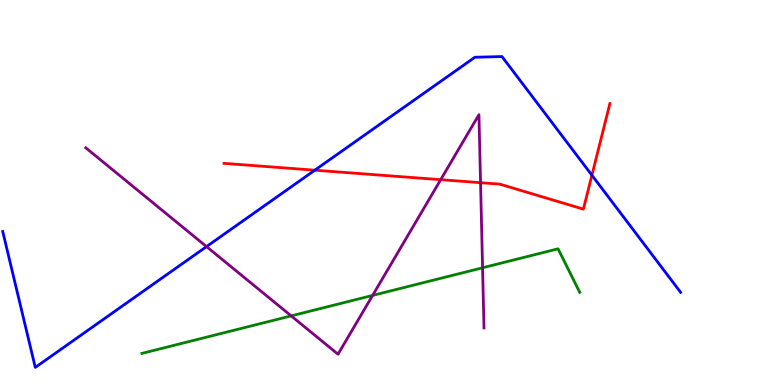[{'lines': ['blue', 'red'], 'intersections': [{'x': 4.06, 'y': 5.58}, {'x': 7.64, 'y': 5.45}]}, {'lines': ['green', 'red'], 'intersections': []}, {'lines': ['purple', 'red'], 'intersections': [{'x': 5.69, 'y': 5.33}, {'x': 6.2, 'y': 5.25}]}, {'lines': ['blue', 'green'], 'intersections': []}, {'lines': ['blue', 'purple'], 'intersections': [{'x': 2.66, 'y': 3.59}]}, {'lines': ['green', 'purple'], 'intersections': [{'x': 3.76, 'y': 1.8}, {'x': 4.81, 'y': 2.33}, {'x': 6.23, 'y': 3.04}]}]